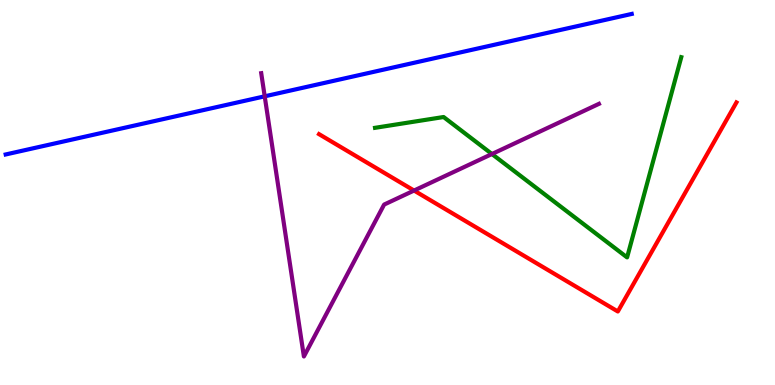[{'lines': ['blue', 'red'], 'intersections': []}, {'lines': ['green', 'red'], 'intersections': []}, {'lines': ['purple', 'red'], 'intersections': [{'x': 5.34, 'y': 5.05}]}, {'lines': ['blue', 'green'], 'intersections': []}, {'lines': ['blue', 'purple'], 'intersections': [{'x': 3.42, 'y': 7.5}]}, {'lines': ['green', 'purple'], 'intersections': [{'x': 6.35, 'y': 6.0}]}]